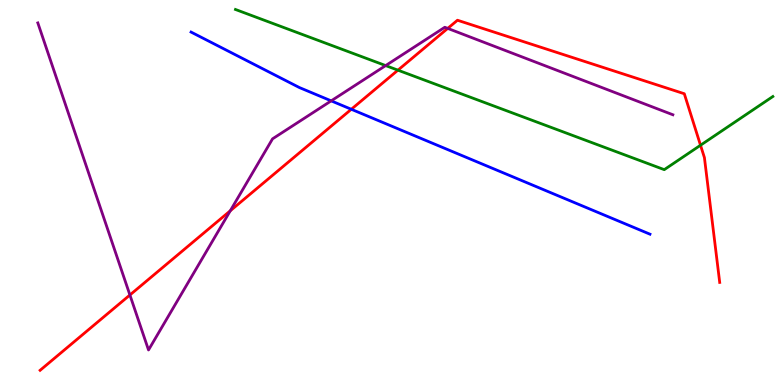[{'lines': ['blue', 'red'], 'intersections': [{'x': 4.53, 'y': 7.16}]}, {'lines': ['green', 'red'], 'intersections': [{'x': 5.13, 'y': 8.18}, {'x': 9.04, 'y': 6.23}]}, {'lines': ['purple', 'red'], 'intersections': [{'x': 1.68, 'y': 2.34}, {'x': 2.97, 'y': 4.52}, {'x': 5.78, 'y': 9.26}]}, {'lines': ['blue', 'green'], 'intersections': []}, {'lines': ['blue', 'purple'], 'intersections': [{'x': 4.27, 'y': 7.38}]}, {'lines': ['green', 'purple'], 'intersections': [{'x': 4.98, 'y': 8.3}]}]